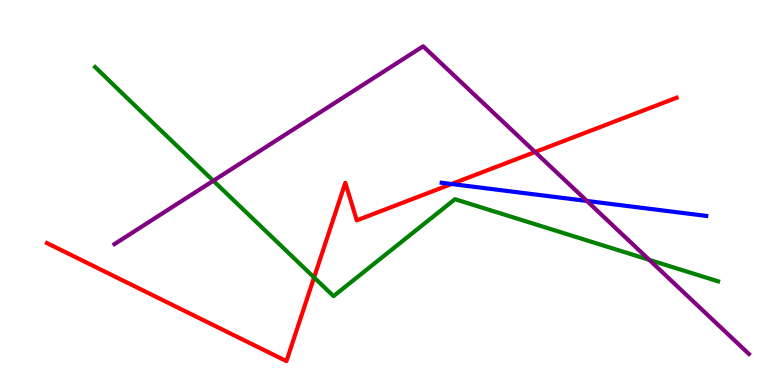[{'lines': ['blue', 'red'], 'intersections': [{'x': 5.83, 'y': 5.22}]}, {'lines': ['green', 'red'], 'intersections': [{'x': 4.05, 'y': 2.79}]}, {'lines': ['purple', 'red'], 'intersections': [{'x': 6.9, 'y': 6.05}]}, {'lines': ['blue', 'green'], 'intersections': []}, {'lines': ['blue', 'purple'], 'intersections': [{'x': 7.57, 'y': 4.78}]}, {'lines': ['green', 'purple'], 'intersections': [{'x': 2.75, 'y': 5.31}, {'x': 8.38, 'y': 3.25}]}]